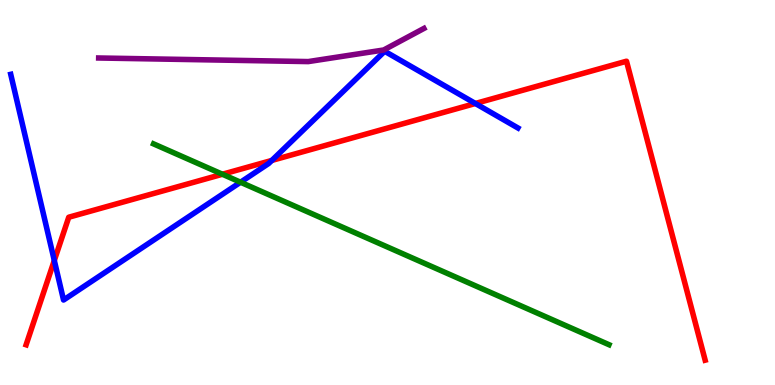[{'lines': ['blue', 'red'], 'intersections': [{'x': 0.701, 'y': 3.23}, {'x': 3.51, 'y': 5.83}, {'x': 6.13, 'y': 7.31}]}, {'lines': ['green', 'red'], 'intersections': [{'x': 2.87, 'y': 5.47}]}, {'lines': ['purple', 'red'], 'intersections': []}, {'lines': ['blue', 'green'], 'intersections': [{'x': 3.1, 'y': 5.27}]}, {'lines': ['blue', 'purple'], 'intersections': []}, {'lines': ['green', 'purple'], 'intersections': []}]